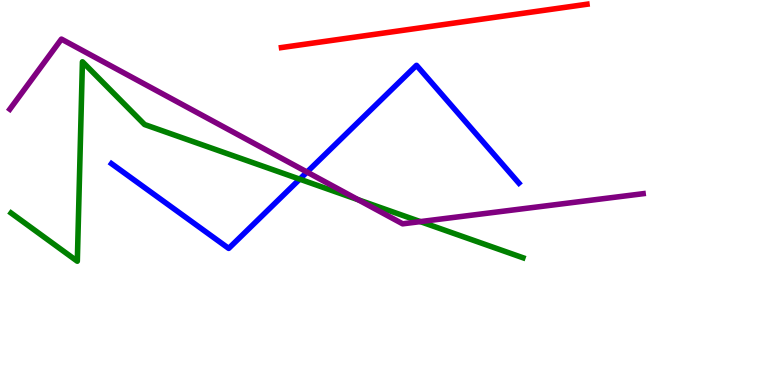[{'lines': ['blue', 'red'], 'intersections': []}, {'lines': ['green', 'red'], 'intersections': []}, {'lines': ['purple', 'red'], 'intersections': []}, {'lines': ['blue', 'green'], 'intersections': [{'x': 3.87, 'y': 5.35}]}, {'lines': ['blue', 'purple'], 'intersections': [{'x': 3.96, 'y': 5.53}]}, {'lines': ['green', 'purple'], 'intersections': [{'x': 4.62, 'y': 4.81}, {'x': 5.42, 'y': 4.24}]}]